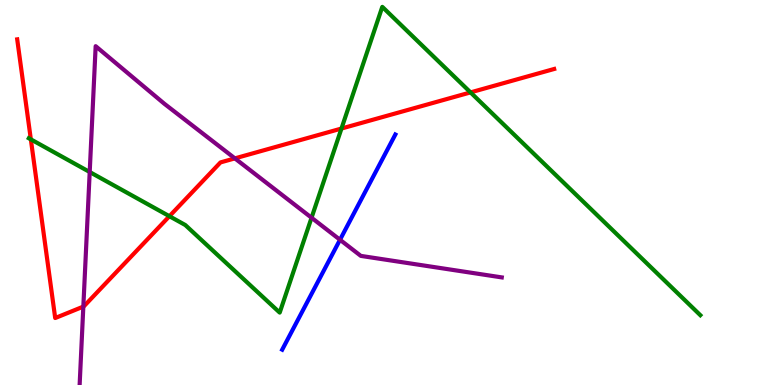[{'lines': ['blue', 'red'], 'intersections': []}, {'lines': ['green', 'red'], 'intersections': [{'x': 0.398, 'y': 6.38}, {'x': 2.19, 'y': 4.38}, {'x': 4.41, 'y': 6.66}, {'x': 6.07, 'y': 7.6}]}, {'lines': ['purple', 'red'], 'intersections': [{'x': 1.08, 'y': 2.04}, {'x': 3.03, 'y': 5.89}]}, {'lines': ['blue', 'green'], 'intersections': []}, {'lines': ['blue', 'purple'], 'intersections': [{'x': 4.39, 'y': 3.77}]}, {'lines': ['green', 'purple'], 'intersections': [{'x': 1.16, 'y': 5.53}, {'x': 4.02, 'y': 4.34}]}]